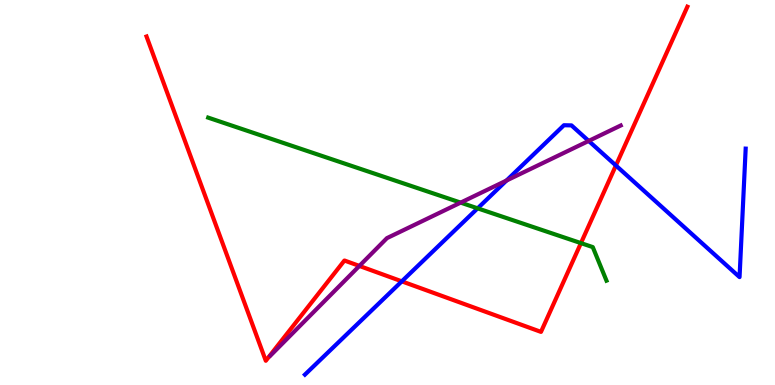[{'lines': ['blue', 'red'], 'intersections': [{'x': 5.18, 'y': 2.69}, {'x': 7.95, 'y': 5.7}]}, {'lines': ['green', 'red'], 'intersections': [{'x': 7.5, 'y': 3.69}]}, {'lines': ['purple', 'red'], 'intersections': [{'x': 4.64, 'y': 3.09}]}, {'lines': ['blue', 'green'], 'intersections': [{'x': 6.16, 'y': 4.59}]}, {'lines': ['blue', 'purple'], 'intersections': [{'x': 6.54, 'y': 5.31}, {'x': 7.6, 'y': 6.34}]}, {'lines': ['green', 'purple'], 'intersections': [{'x': 5.94, 'y': 4.74}]}]